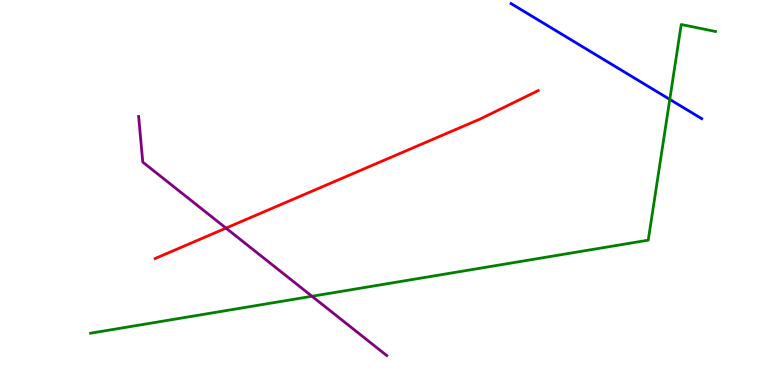[{'lines': ['blue', 'red'], 'intersections': []}, {'lines': ['green', 'red'], 'intersections': []}, {'lines': ['purple', 'red'], 'intersections': [{'x': 2.92, 'y': 4.08}]}, {'lines': ['blue', 'green'], 'intersections': [{'x': 8.64, 'y': 7.42}]}, {'lines': ['blue', 'purple'], 'intersections': []}, {'lines': ['green', 'purple'], 'intersections': [{'x': 4.03, 'y': 2.3}]}]